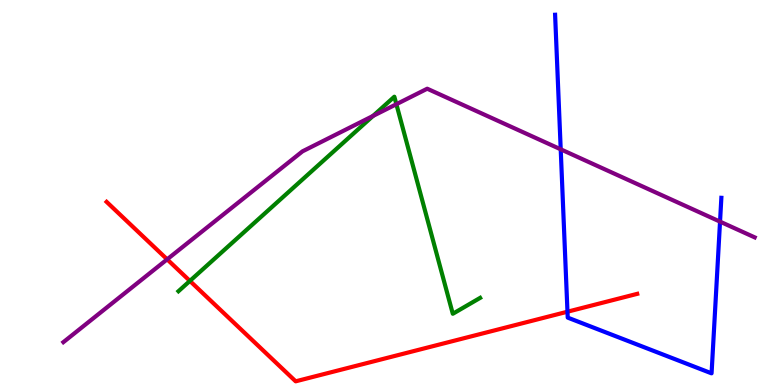[{'lines': ['blue', 'red'], 'intersections': [{'x': 7.32, 'y': 1.9}]}, {'lines': ['green', 'red'], 'intersections': [{'x': 2.45, 'y': 2.7}]}, {'lines': ['purple', 'red'], 'intersections': [{'x': 2.16, 'y': 3.26}]}, {'lines': ['blue', 'green'], 'intersections': []}, {'lines': ['blue', 'purple'], 'intersections': [{'x': 7.23, 'y': 6.12}, {'x': 9.29, 'y': 4.24}]}, {'lines': ['green', 'purple'], 'intersections': [{'x': 4.81, 'y': 6.99}, {'x': 5.11, 'y': 7.29}]}]